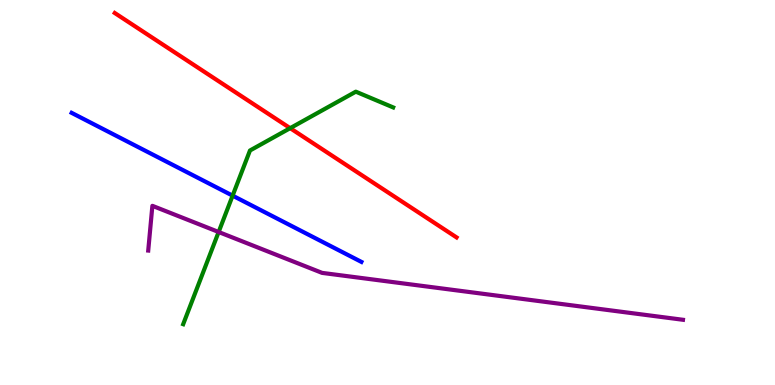[{'lines': ['blue', 'red'], 'intersections': []}, {'lines': ['green', 'red'], 'intersections': [{'x': 3.74, 'y': 6.67}]}, {'lines': ['purple', 'red'], 'intersections': []}, {'lines': ['blue', 'green'], 'intersections': [{'x': 3.0, 'y': 4.92}]}, {'lines': ['blue', 'purple'], 'intersections': []}, {'lines': ['green', 'purple'], 'intersections': [{'x': 2.82, 'y': 3.97}]}]